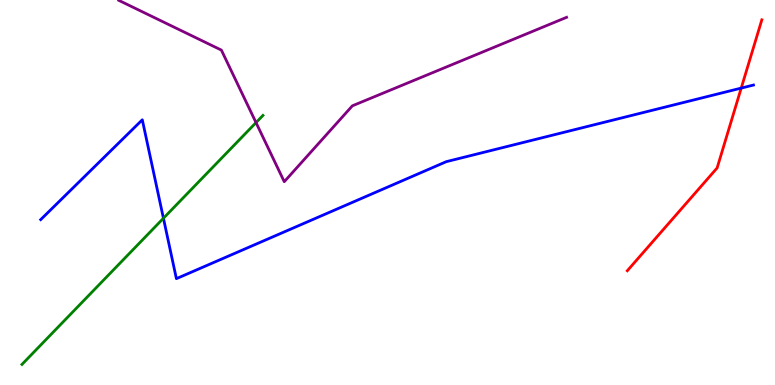[{'lines': ['blue', 'red'], 'intersections': [{'x': 9.56, 'y': 7.71}]}, {'lines': ['green', 'red'], 'intersections': []}, {'lines': ['purple', 'red'], 'intersections': []}, {'lines': ['blue', 'green'], 'intersections': [{'x': 2.11, 'y': 4.33}]}, {'lines': ['blue', 'purple'], 'intersections': []}, {'lines': ['green', 'purple'], 'intersections': [{'x': 3.3, 'y': 6.82}]}]